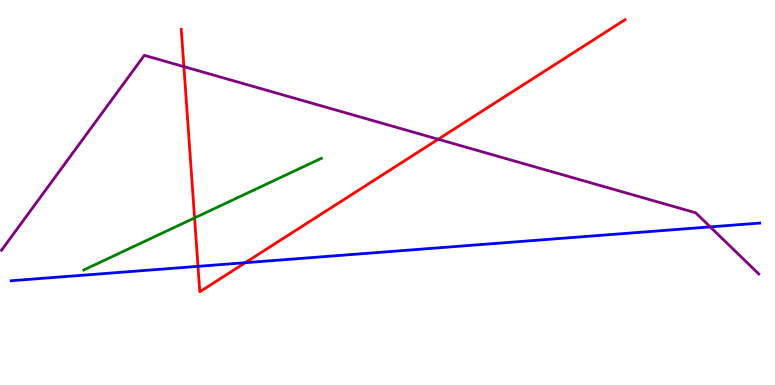[{'lines': ['blue', 'red'], 'intersections': [{'x': 2.55, 'y': 3.08}, {'x': 3.16, 'y': 3.18}]}, {'lines': ['green', 'red'], 'intersections': [{'x': 2.51, 'y': 4.34}]}, {'lines': ['purple', 'red'], 'intersections': [{'x': 2.37, 'y': 8.27}, {'x': 5.65, 'y': 6.38}]}, {'lines': ['blue', 'green'], 'intersections': []}, {'lines': ['blue', 'purple'], 'intersections': [{'x': 9.16, 'y': 4.11}]}, {'lines': ['green', 'purple'], 'intersections': []}]